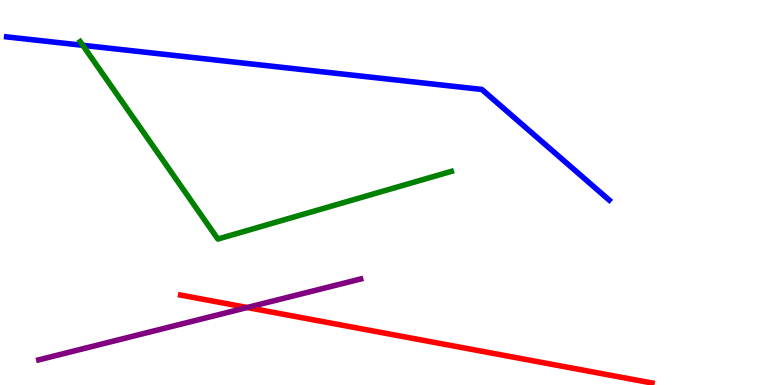[{'lines': ['blue', 'red'], 'intersections': []}, {'lines': ['green', 'red'], 'intersections': []}, {'lines': ['purple', 'red'], 'intersections': [{'x': 3.19, 'y': 2.01}]}, {'lines': ['blue', 'green'], 'intersections': [{'x': 1.07, 'y': 8.82}]}, {'lines': ['blue', 'purple'], 'intersections': []}, {'lines': ['green', 'purple'], 'intersections': []}]